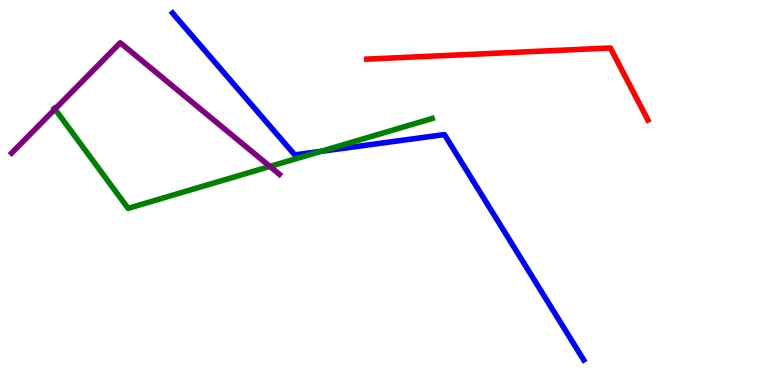[{'lines': ['blue', 'red'], 'intersections': []}, {'lines': ['green', 'red'], 'intersections': []}, {'lines': ['purple', 'red'], 'intersections': []}, {'lines': ['blue', 'green'], 'intersections': [{'x': 4.14, 'y': 6.07}]}, {'lines': ['blue', 'purple'], 'intersections': []}, {'lines': ['green', 'purple'], 'intersections': [{'x': 0.709, 'y': 7.17}, {'x': 3.48, 'y': 5.68}]}]